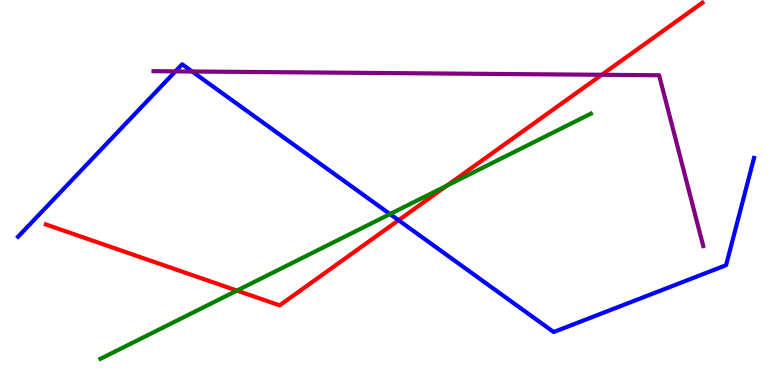[{'lines': ['blue', 'red'], 'intersections': [{'x': 5.14, 'y': 4.28}]}, {'lines': ['green', 'red'], 'intersections': [{'x': 3.06, 'y': 2.45}, {'x': 5.77, 'y': 5.18}]}, {'lines': ['purple', 'red'], 'intersections': [{'x': 7.76, 'y': 8.06}]}, {'lines': ['blue', 'green'], 'intersections': [{'x': 5.03, 'y': 4.44}]}, {'lines': ['blue', 'purple'], 'intersections': [{'x': 2.26, 'y': 8.15}, {'x': 2.48, 'y': 8.14}]}, {'lines': ['green', 'purple'], 'intersections': []}]